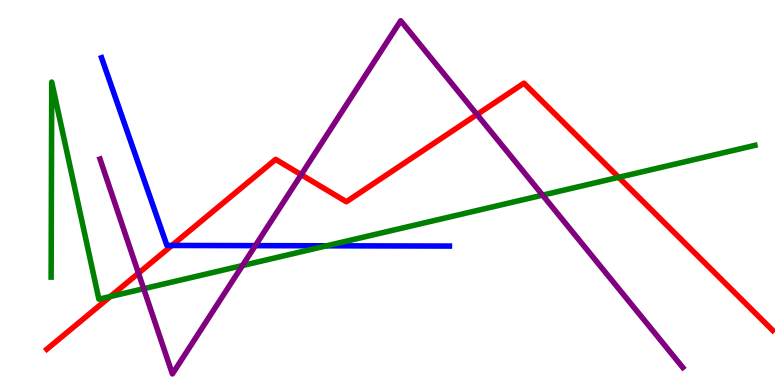[{'lines': ['blue', 'red'], 'intersections': [{'x': 2.22, 'y': 3.62}]}, {'lines': ['green', 'red'], 'intersections': [{'x': 1.42, 'y': 2.3}, {'x': 7.98, 'y': 5.39}]}, {'lines': ['purple', 'red'], 'intersections': [{'x': 1.79, 'y': 2.9}, {'x': 3.89, 'y': 5.46}, {'x': 6.15, 'y': 7.03}]}, {'lines': ['blue', 'green'], 'intersections': [{'x': 4.21, 'y': 3.62}]}, {'lines': ['blue', 'purple'], 'intersections': [{'x': 3.29, 'y': 3.62}]}, {'lines': ['green', 'purple'], 'intersections': [{'x': 1.85, 'y': 2.5}, {'x': 3.13, 'y': 3.1}, {'x': 7.0, 'y': 4.93}]}]